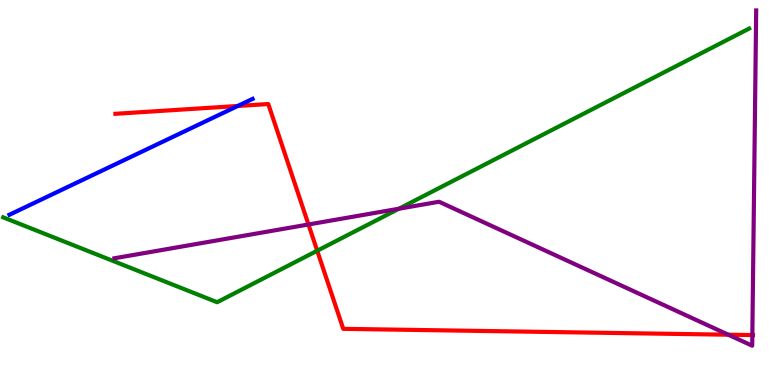[{'lines': ['blue', 'red'], 'intersections': [{'x': 3.07, 'y': 7.25}]}, {'lines': ['green', 'red'], 'intersections': [{'x': 4.09, 'y': 3.49}]}, {'lines': ['purple', 'red'], 'intersections': [{'x': 3.98, 'y': 4.17}, {'x': 9.4, 'y': 1.31}, {'x': 9.71, 'y': 1.3}]}, {'lines': ['blue', 'green'], 'intersections': []}, {'lines': ['blue', 'purple'], 'intersections': []}, {'lines': ['green', 'purple'], 'intersections': [{'x': 5.15, 'y': 4.58}]}]